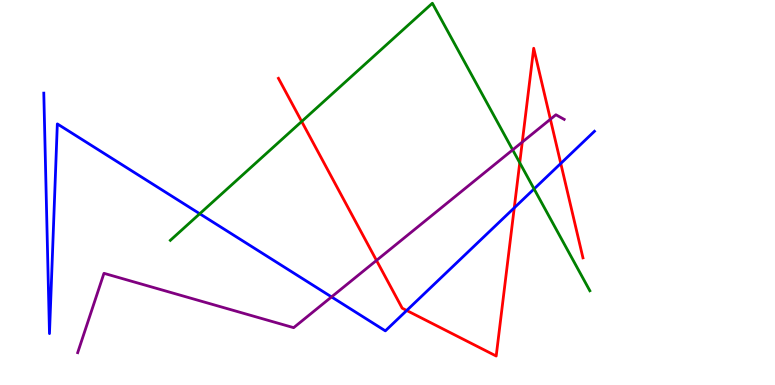[{'lines': ['blue', 'red'], 'intersections': [{'x': 5.25, 'y': 1.94}, {'x': 6.64, 'y': 4.6}, {'x': 7.24, 'y': 5.75}]}, {'lines': ['green', 'red'], 'intersections': [{'x': 3.89, 'y': 6.84}, {'x': 6.71, 'y': 5.77}]}, {'lines': ['purple', 'red'], 'intersections': [{'x': 4.86, 'y': 3.24}, {'x': 6.74, 'y': 6.31}, {'x': 7.1, 'y': 6.9}]}, {'lines': ['blue', 'green'], 'intersections': [{'x': 2.58, 'y': 4.45}, {'x': 6.89, 'y': 5.09}]}, {'lines': ['blue', 'purple'], 'intersections': [{'x': 4.28, 'y': 2.29}]}, {'lines': ['green', 'purple'], 'intersections': [{'x': 6.62, 'y': 6.11}]}]